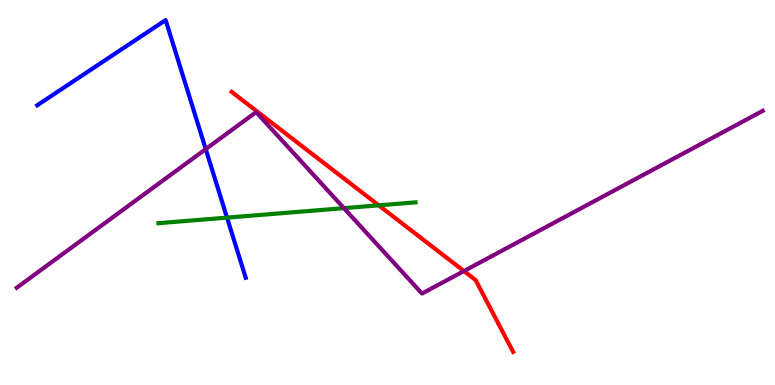[{'lines': ['blue', 'red'], 'intersections': []}, {'lines': ['green', 'red'], 'intersections': [{'x': 4.89, 'y': 4.67}]}, {'lines': ['purple', 'red'], 'intersections': [{'x': 5.99, 'y': 2.96}]}, {'lines': ['blue', 'green'], 'intersections': [{'x': 2.93, 'y': 4.35}]}, {'lines': ['blue', 'purple'], 'intersections': [{'x': 2.65, 'y': 6.13}]}, {'lines': ['green', 'purple'], 'intersections': [{'x': 4.44, 'y': 4.59}]}]